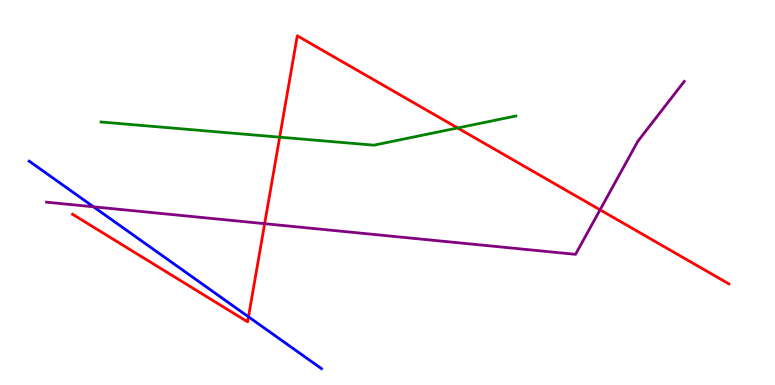[{'lines': ['blue', 'red'], 'intersections': [{'x': 3.21, 'y': 1.77}]}, {'lines': ['green', 'red'], 'intersections': [{'x': 3.61, 'y': 6.44}, {'x': 5.9, 'y': 6.68}]}, {'lines': ['purple', 'red'], 'intersections': [{'x': 3.41, 'y': 4.19}, {'x': 7.74, 'y': 4.55}]}, {'lines': ['blue', 'green'], 'intersections': []}, {'lines': ['blue', 'purple'], 'intersections': [{'x': 1.21, 'y': 4.63}]}, {'lines': ['green', 'purple'], 'intersections': []}]